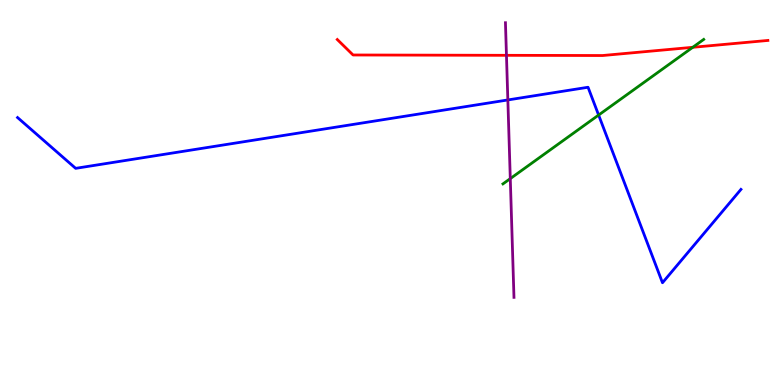[{'lines': ['blue', 'red'], 'intersections': []}, {'lines': ['green', 'red'], 'intersections': [{'x': 8.94, 'y': 8.77}]}, {'lines': ['purple', 'red'], 'intersections': [{'x': 6.53, 'y': 8.56}]}, {'lines': ['blue', 'green'], 'intersections': [{'x': 7.72, 'y': 7.01}]}, {'lines': ['blue', 'purple'], 'intersections': [{'x': 6.55, 'y': 7.4}]}, {'lines': ['green', 'purple'], 'intersections': [{'x': 6.58, 'y': 5.36}]}]